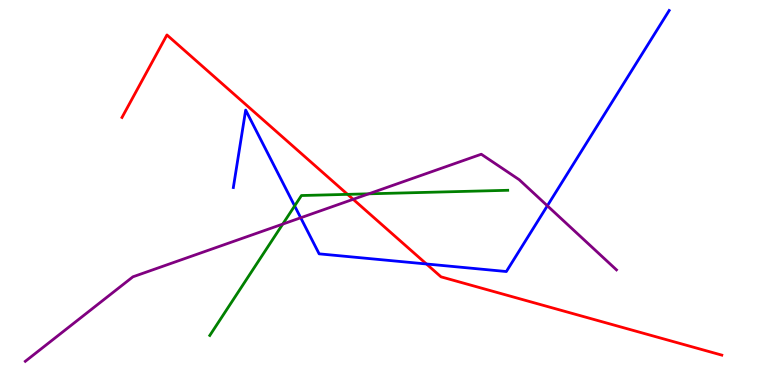[{'lines': ['blue', 'red'], 'intersections': [{'x': 5.5, 'y': 3.14}]}, {'lines': ['green', 'red'], 'intersections': [{'x': 4.48, 'y': 4.95}]}, {'lines': ['purple', 'red'], 'intersections': [{'x': 4.56, 'y': 4.82}]}, {'lines': ['blue', 'green'], 'intersections': [{'x': 3.8, 'y': 4.65}]}, {'lines': ['blue', 'purple'], 'intersections': [{'x': 3.88, 'y': 4.34}, {'x': 7.06, 'y': 4.65}]}, {'lines': ['green', 'purple'], 'intersections': [{'x': 3.65, 'y': 4.18}, {'x': 4.76, 'y': 4.97}]}]